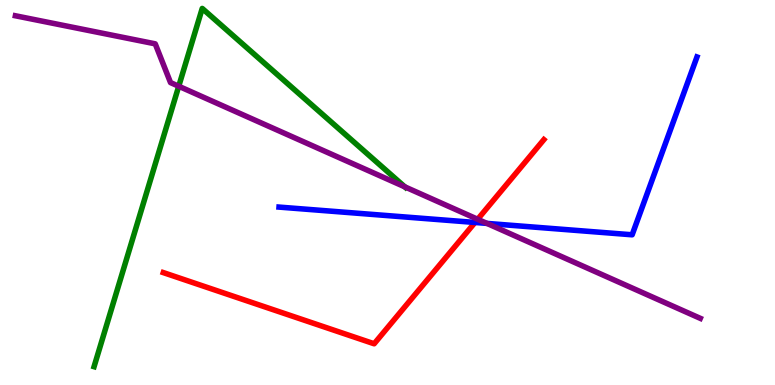[{'lines': ['blue', 'red'], 'intersections': [{'x': 6.13, 'y': 4.22}]}, {'lines': ['green', 'red'], 'intersections': []}, {'lines': ['purple', 'red'], 'intersections': [{'x': 6.16, 'y': 4.3}]}, {'lines': ['blue', 'green'], 'intersections': []}, {'lines': ['blue', 'purple'], 'intersections': [{'x': 6.28, 'y': 4.2}]}, {'lines': ['green', 'purple'], 'intersections': [{'x': 2.31, 'y': 7.76}, {'x': 5.22, 'y': 5.15}]}]